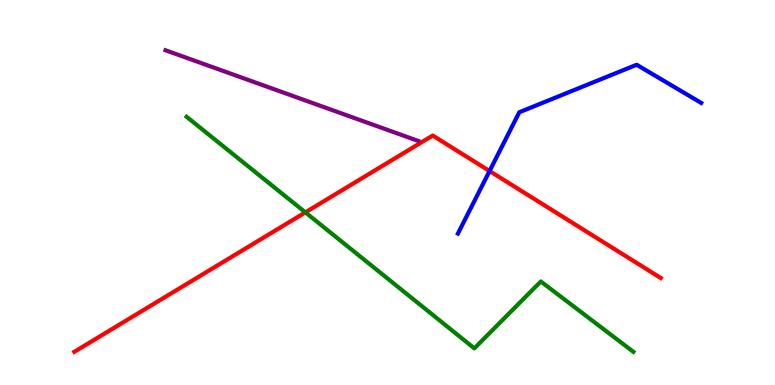[{'lines': ['blue', 'red'], 'intersections': [{'x': 6.32, 'y': 5.56}]}, {'lines': ['green', 'red'], 'intersections': [{'x': 3.94, 'y': 4.48}]}, {'lines': ['purple', 'red'], 'intersections': []}, {'lines': ['blue', 'green'], 'intersections': []}, {'lines': ['blue', 'purple'], 'intersections': []}, {'lines': ['green', 'purple'], 'intersections': []}]